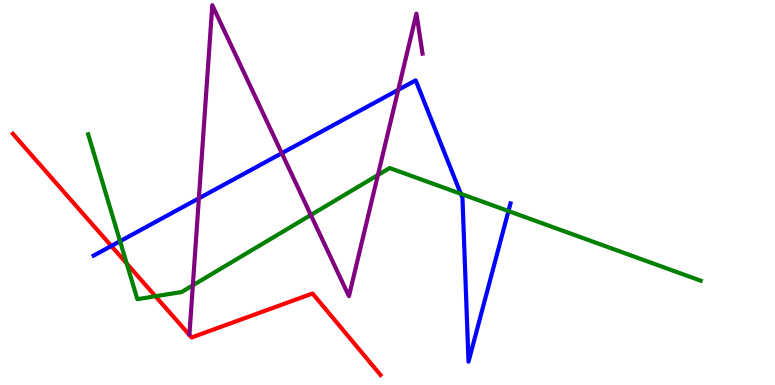[{'lines': ['blue', 'red'], 'intersections': [{'x': 1.44, 'y': 3.61}]}, {'lines': ['green', 'red'], 'intersections': [{'x': 1.64, 'y': 3.16}, {'x': 2.01, 'y': 2.3}]}, {'lines': ['purple', 'red'], 'intersections': []}, {'lines': ['blue', 'green'], 'intersections': [{'x': 1.55, 'y': 3.73}, {'x': 5.95, 'y': 4.97}, {'x': 6.56, 'y': 4.52}]}, {'lines': ['blue', 'purple'], 'intersections': [{'x': 2.57, 'y': 4.85}, {'x': 3.64, 'y': 6.02}, {'x': 5.14, 'y': 7.67}]}, {'lines': ['green', 'purple'], 'intersections': [{'x': 2.49, 'y': 2.59}, {'x': 4.01, 'y': 4.42}, {'x': 4.88, 'y': 5.45}]}]